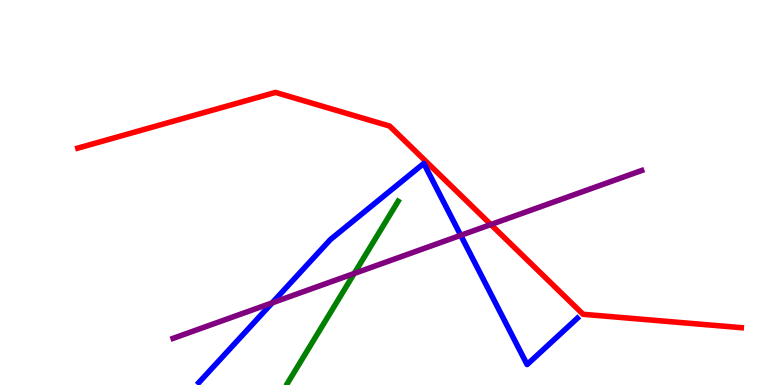[{'lines': ['blue', 'red'], 'intersections': []}, {'lines': ['green', 'red'], 'intersections': []}, {'lines': ['purple', 'red'], 'intersections': [{'x': 6.33, 'y': 4.17}]}, {'lines': ['blue', 'green'], 'intersections': []}, {'lines': ['blue', 'purple'], 'intersections': [{'x': 3.51, 'y': 2.13}, {'x': 5.95, 'y': 3.89}]}, {'lines': ['green', 'purple'], 'intersections': [{'x': 4.57, 'y': 2.9}]}]